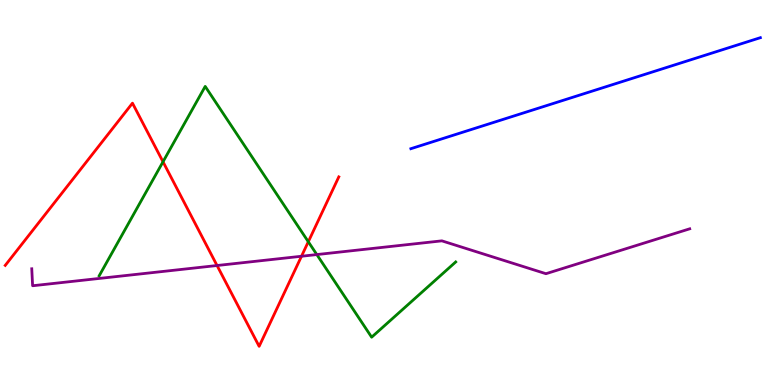[{'lines': ['blue', 'red'], 'intersections': []}, {'lines': ['green', 'red'], 'intersections': [{'x': 2.1, 'y': 5.8}, {'x': 3.98, 'y': 3.72}]}, {'lines': ['purple', 'red'], 'intersections': [{'x': 2.8, 'y': 3.1}, {'x': 3.89, 'y': 3.34}]}, {'lines': ['blue', 'green'], 'intersections': []}, {'lines': ['blue', 'purple'], 'intersections': []}, {'lines': ['green', 'purple'], 'intersections': [{'x': 4.09, 'y': 3.39}]}]